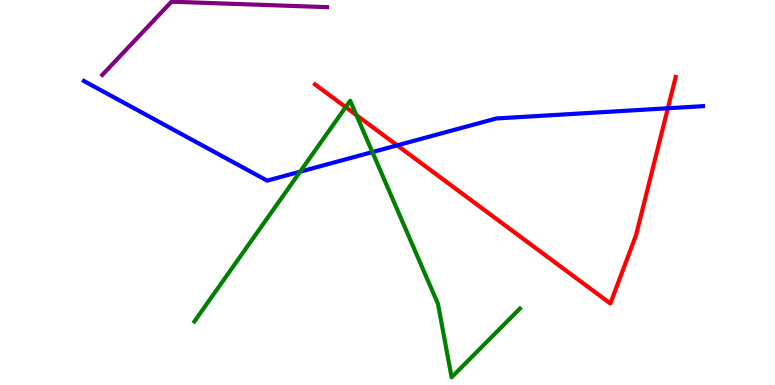[{'lines': ['blue', 'red'], 'intersections': [{'x': 5.12, 'y': 6.22}, {'x': 8.62, 'y': 7.19}]}, {'lines': ['green', 'red'], 'intersections': [{'x': 4.46, 'y': 7.22}, {'x': 4.6, 'y': 7.01}]}, {'lines': ['purple', 'red'], 'intersections': []}, {'lines': ['blue', 'green'], 'intersections': [{'x': 3.87, 'y': 5.54}, {'x': 4.8, 'y': 6.05}]}, {'lines': ['blue', 'purple'], 'intersections': []}, {'lines': ['green', 'purple'], 'intersections': []}]